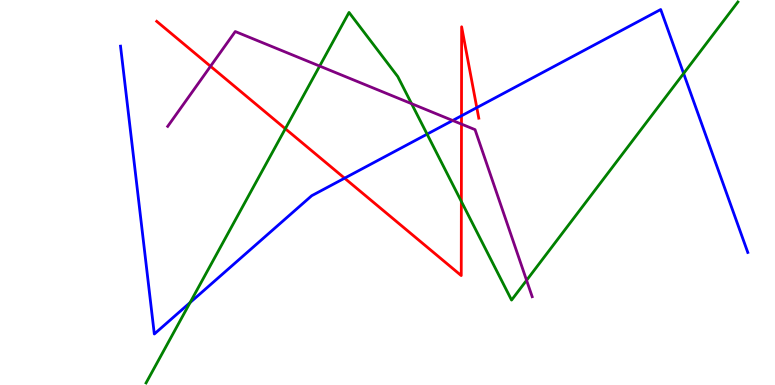[{'lines': ['blue', 'red'], 'intersections': [{'x': 4.45, 'y': 5.37}, {'x': 5.95, 'y': 6.99}, {'x': 6.15, 'y': 7.2}]}, {'lines': ['green', 'red'], 'intersections': [{'x': 3.68, 'y': 6.66}, {'x': 5.95, 'y': 4.77}]}, {'lines': ['purple', 'red'], 'intersections': [{'x': 2.72, 'y': 8.28}, {'x': 5.95, 'y': 6.78}]}, {'lines': ['blue', 'green'], 'intersections': [{'x': 2.45, 'y': 2.14}, {'x': 5.51, 'y': 6.52}, {'x': 8.82, 'y': 8.09}]}, {'lines': ['blue', 'purple'], 'intersections': [{'x': 5.84, 'y': 6.87}]}, {'lines': ['green', 'purple'], 'intersections': [{'x': 4.12, 'y': 8.28}, {'x': 5.31, 'y': 7.31}, {'x': 6.79, 'y': 2.72}]}]